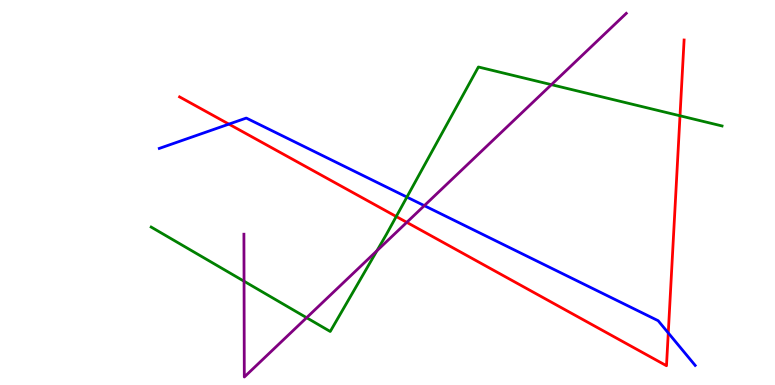[{'lines': ['blue', 'red'], 'intersections': [{'x': 2.95, 'y': 6.78}, {'x': 8.62, 'y': 1.35}]}, {'lines': ['green', 'red'], 'intersections': [{'x': 5.11, 'y': 4.38}, {'x': 8.77, 'y': 6.99}]}, {'lines': ['purple', 'red'], 'intersections': [{'x': 5.25, 'y': 4.22}]}, {'lines': ['blue', 'green'], 'intersections': [{'x': 5.25, 'y': 4.88}]}, {'lines': ['blue', 'purple'], 'intersections': [{'x': 5.47, 'y': 4.66}]}, {'lines': ['green', 'purple'], 'intersections': [{'x': 3.15, 'y': 2.7}, {'x': 3.96, 'y': 1.75}, {'x': 4.86, 'y': 3.49}, {'x': 7.11, 'y': 7.8}]}]